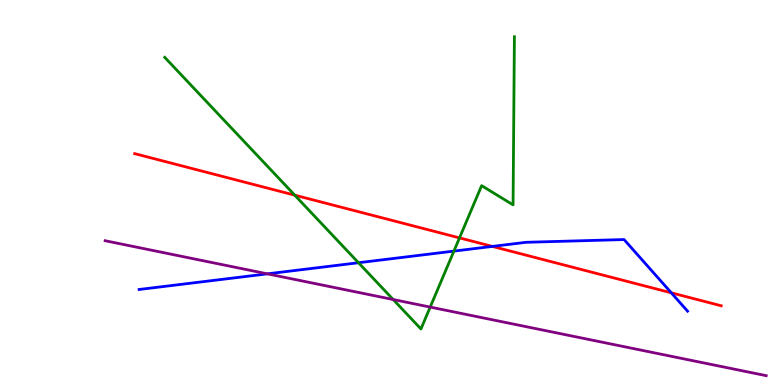[{'lines': ['blue', 'red'], 'intersections': [{'x': 6.35, 'y': 3.6}, {'x': 8.66, 'y': 2.39}]}, {'lines': ['green', 'red'], 'intersections': [{'x': 3.8, 'y': 4.93}, {'x': 5.93, 'y': 3.82}]}, {'lines': ['purple', 'red'], 'intersections': []}, {'lines': ['blue', 'green'], 'intersections': [{'x': 4.63, 'y': 3.18}, {'x': 5.86, 'y': 3.48}]}, {'lines': ['blue', 'purple'], 'intersections': [{'x': 3.45, 'y': 2.89}]}, {'lines': ['green', 'purple'], 'intersections': [{'x': 5.07, 'y': 2.22}, {'x': 5.55, 'y': 2.02}]}]